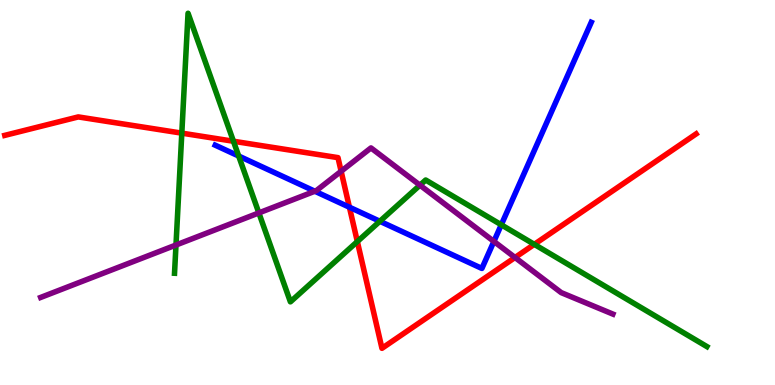[{'lines': ['blue', 'red'], 'intersections': [{'x': 4.51, 'y': 4.62}]}, {'lines': ['green', 'red'], 'intersections': [{'x': 2.35, 'y': 6.54}, {'x': 3.01, 'y': 6.33}, {'x': 4.61, 'y': 3.73}, {'x': 6.89, 'y': 3.65}]}, {'lines': ['purple', 'red'], 'intersections': [{'x': 4.4, 'y': 5.55}, {'x': 6.65, 'y': 3.31}]}, {'lines': ['blue', 'green'], 'intersections': [{'x': 3.08, 'y': 5.95}, {'x': 4.9, 'y': 4.25}, {'x': 6.47, 'y': 4.16}]}, {'lines': ['blue', 'purple'], 'intersections': [{'x': 4.06, 'y': 5.03}, {'x': 6.37, 'y': 3.73}]}, {'lines': ['green', 'purple'], 'intersections': [{'x': 2.27, 'y': 3.64}, {'x': 3.34, 'y': 4.47}, {'x': 5.42, 'y': 5.19}]}]